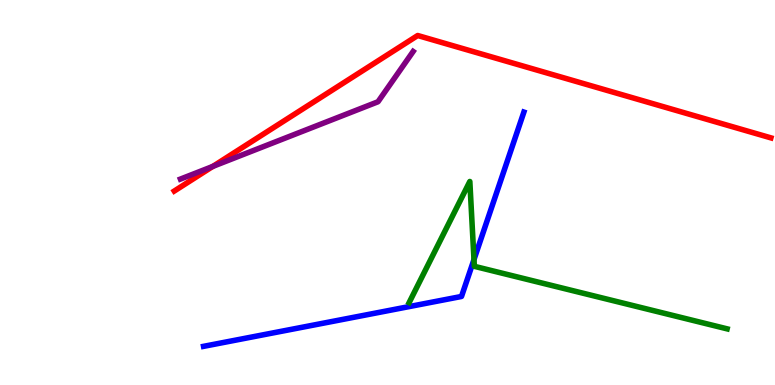[{'lines': ['blue', 'red'], 'intersections': []}, {'lines': ['green', 'red'], 'intersections': []}, {'lines': ['purple', 'red'], 'intersections': [{'x': 2.75, 'y': 5.68}]}, {'lines': ['blue', 'green'], 'intersections': [{'x': 6.12, 'y': 3.26}]}, {'lines': ['blue', 'purple'], 'intersections': []}, {'lines': ['green', 'purple'], 'intersections': []}]